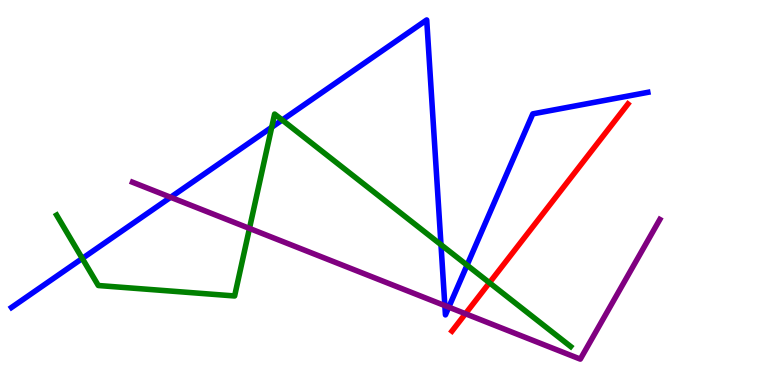[{'lines': ['blue', 'red'], 'intersections': []}, {'lines': ['green', 'red'], 'intersections': [{'x': 6.32, 'y': 2.66}]}, {'lines': ['purple', 'red'], 'intersections': [{'x': 6.01, 'y': 1.85}]}, {'lines': ['blue', 'green'], 'intersections': [{'x': 1.06, 'y': 3.29}, {'x': 3.51, 'y': 6.69}, {'x': 3.64, 'y': 6.88}, {'x': 5.69, 'y': 3.64}, {'x': 6.03, 'y': 3.11}]}, {'lines': ['blue', 'purple'], 'intersections': [{'x': 2.2, 'y': 4.88}, {'x': 5.74, 'y': 2.06}, {'x': 5.79, 'y': 2.02}]}, {'lines': ['green', 'purple'], 'intersections': [{'x': 3.22, 'y': 4.07}]}]